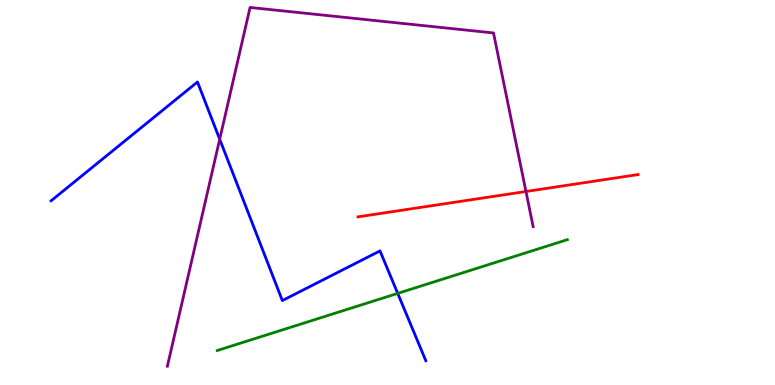[{'lines': ['blue', 'red'], 'intersections': []}, {'lines': ['green', 'red'], 'intersections': []}, {'lines': ['purple', 'red'], 'intersections': [{'x': 6.79, 'y': 5.03}]}, {'lines': ['blue', 'green'], 'intersections': [{'x': 5.13, 'y': 2.38}]}, {'lines': ['blue', 'purple'], 'intersections': [{'x': 2.83, 'y': 6.38}]}, {'lines': ['green', 'purple'], 'intersections': []}]